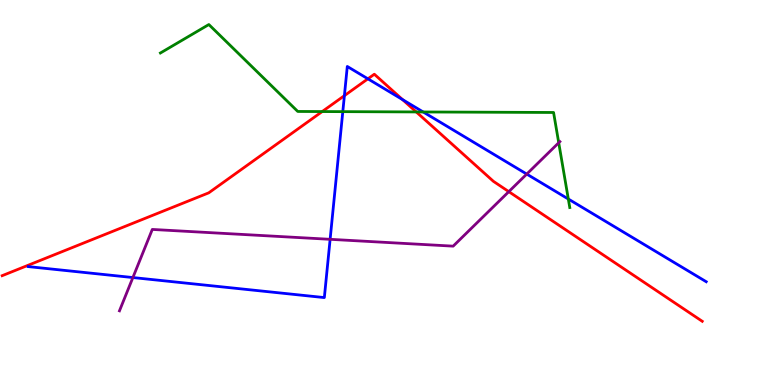[{'lines': ['blue', 'red'], 'intersections': [{'x': 4.44, 'y': 7.52}, {'x': 4.75, 'y': 7.95}, {'x': 5.19, 'y': 7.41}]}, {'lines': ['green', 'red'], 'intersections': [{'x': 4.16, 'y': 7.1}, {'x': 5.37, 'y': 7.09}]}, {'lines': ['purple', 'red'], 'intersections': [{'x': 6.57, 'y': 5.02}]}, {'lines': ['blue', 'green'], 'intersections': [{'x': 4.42, 'y': 7.1}, {'x': 5.46, 'y': 7.09}, {'x': 7.33, 'y': 4.83}]}, {'lines': ['blue', 'purple'], 'intersections': [{'x': 1.71, 'y': 2.79}, {'x': 4.26, 'y': 3.78}, {'x': 6.8, 'y': 5.48}]}, {'lines': ['green', 'purple'], 'intersections': [{'x': 7.21, 'y': 6.29}]}]